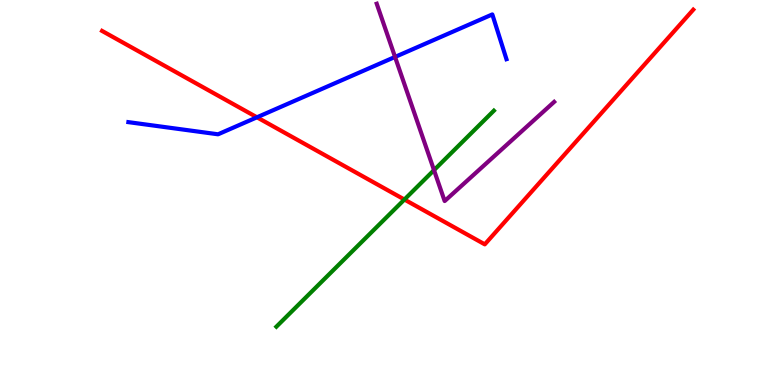[{'lines': ['blue', 'red'], 'intersections': [{'x': 3.32, 'y': 6.95}]}, {'lines': ['green', 'red'], 'intersections': [{'x': 5.22, 'y': 4.82}]}, {'lines': ['purple', 'red'], 'intersections': []}, {'lines': ['blue', 'green'], 'intersections': []}, {'lines': ['blue', 'purple'], 'intersections': [{'x': 5.1, 'y': 8.52}]}, {'lines': ['green', 'purple'], 'intersections': [{'x': 5.6, 'y': 5.58}]}]